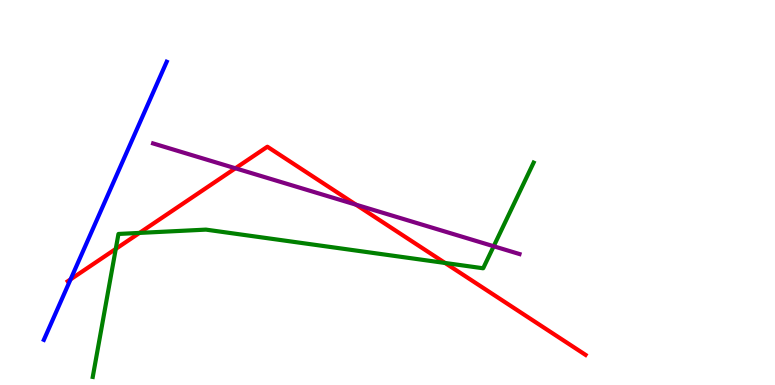[{'lines': ['blue', 'red'], 'intersections': [{'x': 0.911, 'y': 2.74}]}, {'lines': ['green', 'red'], 'intersections': [{'x': 1.49, 'y': 3.53}, {'x': 1.8, 'y': 3.95}, {'x': 5.74, 'y': 3.17}]}, {'lines': ['purple', 'red'], 'intersections': [{'x': 3.04, 'y': 5.63}, {'x': 4.59, 'y': 4.68}]}, {'lines': ['blue', 'green'], 'intersections': []}, {'lines': ['blue', 'purple'], 'intersections': []}, {'lines': ['green', 'purple'], 'intersections': [{'x': 6.37, 'y': 3.6}]}]